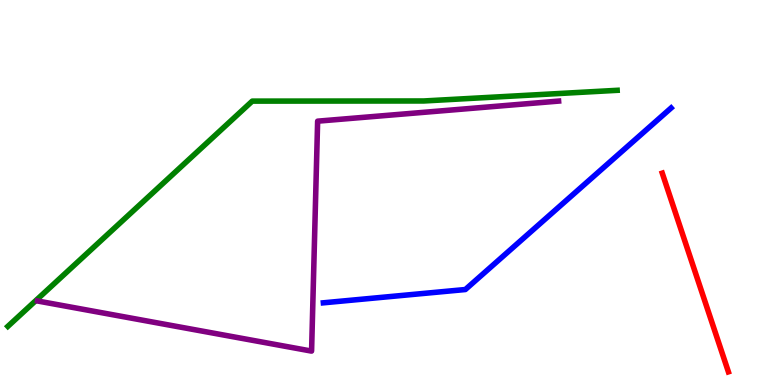[{'lines': ['blue', 'red'], 'intersections': []}, {'lines': ['green', 'red'], 'intersections': []}, {'lines': ['purple', 'red'], 'intersections': []}, {'lines': ['blue', 'green'], 'intersections': []}, {'lines': ['blue', 'purple'], 'intersections': []}, {'lines': ['green', 'purple'], 'intersections': []}]